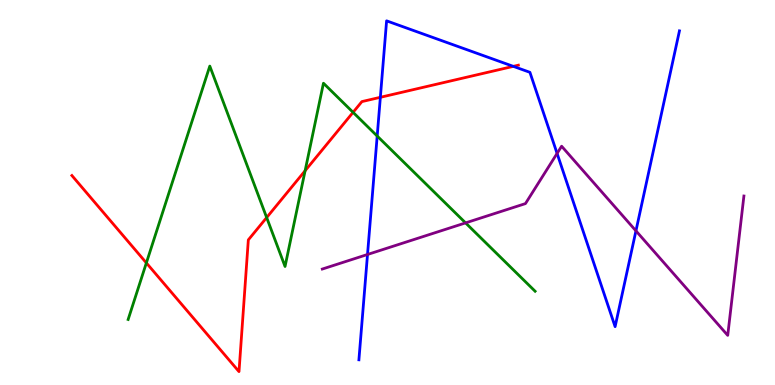[{'lines': ['blue', 'red'], 'intersections': [{'x': 4.91, 'y': 7.47}, {'x': 6.62, 'y': 8.28}]}, {'lines': ['green', 'red'], 'intersections': [{'x': 1.89, 'y': 3.17}, {'x': 3.44, 'y': 4.35}, {'x': 3.94, 'y': 5.57}, {'x': 4.56, 'y': 7.08}]}, {'lines': ['purple', 'red'], 'intersections': []}, {'lines': ['blue', 'green'], 'intersections': [{'x': 4.87, 'y': 6.47}]}, {'lines': ['blue', 'purple'], 'intersections': [{'x': 4.74, 'y': 3.39}, {'x': 7.19, 'y': 6.02}, {'x': 8.21, 'y': 4.0}]}, {'lines': ['green', 'purple'], 'intersections': [{'x': 6.01, 'y': 4.21}]}]